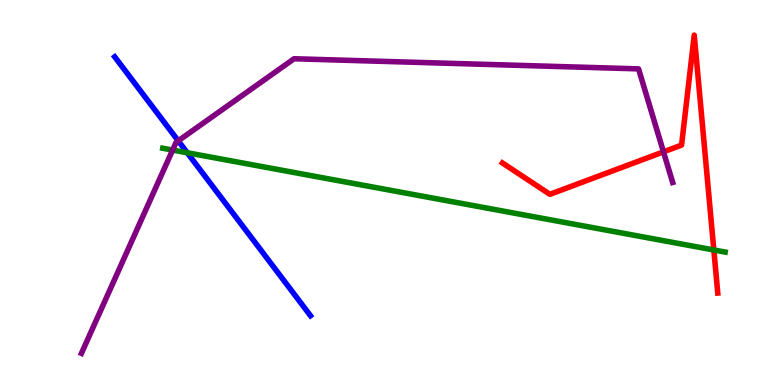[{'lines': ['blue', 'red'], 'intersections': []}, {'lines': ['green', 'red'], 'intersections': [{'x': 9.21, 'y': 3.51}]}, {'lines': ['purple', 'red'], 'intersections': [{'x': 8.56, 'y': 6.06}]}, {'lines': ['blue', 'green'], 'intersections': [{'x': 2.42, 'y': 6.03}]}, {'lines': ['blue', 'purple'], 'intersections': [{'x': 2.3, 'y': 6.34}]}, {'lines': ['green', 'purple'], 'intersections': [{'x': 2.23, 'y': 6.1}]}]